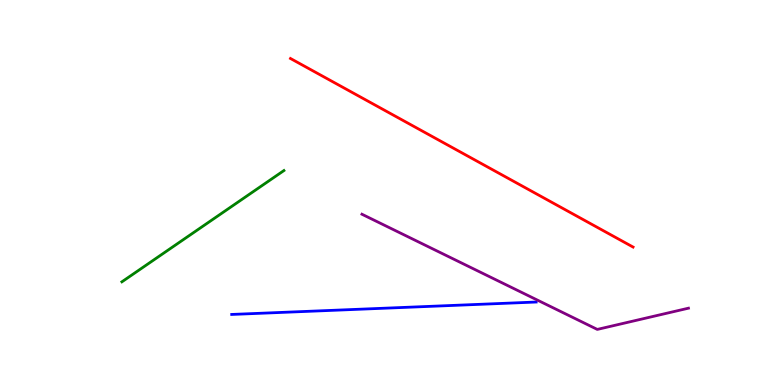[{'lines': ['blue', 'red'], 'intersections': []}, {'lines': ['green', 'red'], 'intersections': []}, {'lines': ['purple', 'red'], 'intersections': []}, {'lines': ['blue', 'green'], 'intersections': []}, {'lines': ['blue', 'purple'], 'intersections': []}, {'lines': ['green', 'purple'], 'intersections': []}]